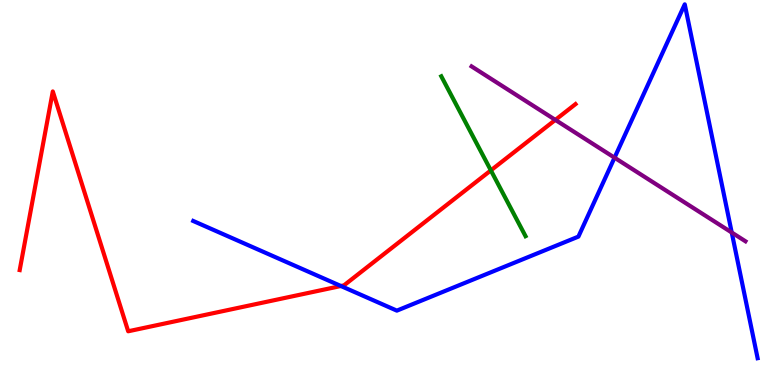[{'lines': ['blue', 'red'], 'intersections': [{'x': 4.4, 'y': 2.57}]}, {'lines': ['green', 'red'], 'intersections': [{'x': 6.33, 'y': 5.57}]}, {'lines': ['purple', 'red'], 'intersections': [{'x': 7.17, 'y': 6.89}]}, {'lines': ['blue', 'green'], 'intersections': []}, {'lines': ['blue', 'purple'], 'intersections': [{'x': 7.93, 'y': 5.9}, {'x': 9.44, 'y': 3.96}]}, {'lines': ['green', 'purple'], 'intersections': []}]